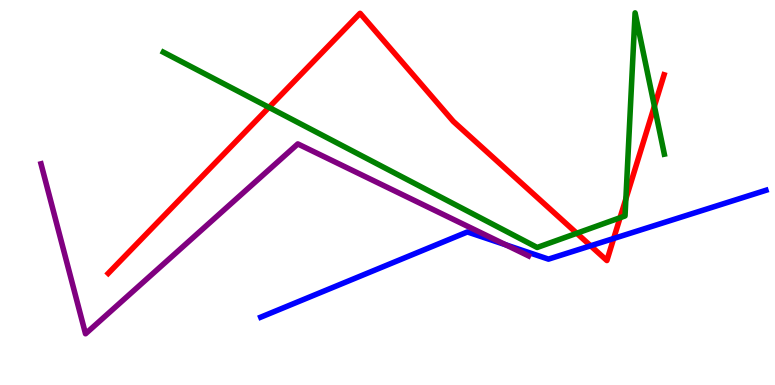[{'lines': ['blue', 'red'], 'intersections': [{'x': 7.62, 'y': 3.62}, {'x': 7.92, 'y': 3.81}]}, {'lines': ['green', 'red'], 'intersections': [{'x': 3.47, 'y': 7.21}, {'x': 7.44, 'y': 3.94}, {'x': 8.0, 'y': 4.34}, {'x': 8.08, 'y': 4.83}, {'x': 8.44, 'y': 7.24}]}, {'lines': ['purple', 'red'], 'intersections': []}, {'lines': ['blue', 'green'], 'intersections': []}, {'lines': ['blue', 'purple'], 'intersections': [{'x': 6.53, 'y': 3.64}]}, {'lines': ['green', 'purple'], 'intersections': []}]